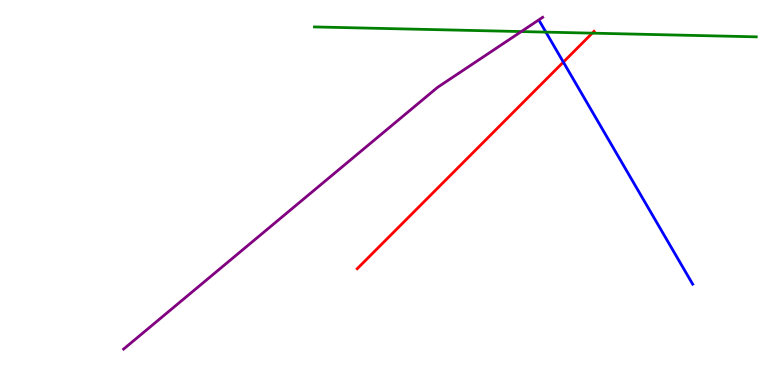[{'lines': ['blue', 'red'], 'intersections': [{'x': 7.27, 'y': 8.39}]}, {'lines': ['green', 'red'], 'intersections': [{'x': 7.64, 'y': 9.14}]}, {'lines': ['purple', 'red'], 'intersections': []}, {'lines': ['blue', 'green'], 'intersections': [{'x': 7.04, 'y': 9.17}]}, {'lines': ['blue', 'purple'], 'intersections': []}, {'lines': ['green', 'purple'], 'intersections': [{'x': 6.73, 'y': 9.18}]}]